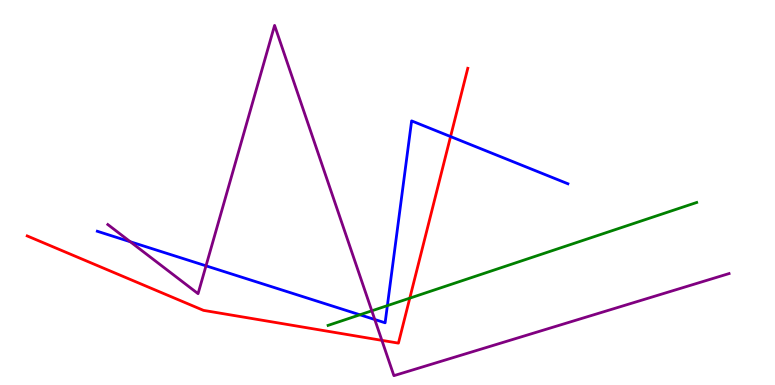[{'lines': ['blue', 'red'], 'intersections': [{'x': 5.81, 'y': 6.45}]}, {'lines': ['green', 'red'], 'intersections': [{'x': 5.29, 'y': 2.26}]}, {'lines': ['purple', 'red'], 'intersections': [{'x': 4.93, 'y': 1.16}]}, {'lines': ['blue', 'green'], 'intersections': [{'x': 4.64, 'y': 1.82}, {'x': 5.0, 'y': 2.06}]}, {'lines': ['blue', 'purple'], 'intersections': [{'x': 1.68, 'y': 3.72}, {'x': 2.66, 'y': 3.1}, {'x': 4.84, 'y': 1.7}]}, {'lines': ['green', 'purple'], 'intersections': [{'x': 4.8, 'y': 1.93}]}]